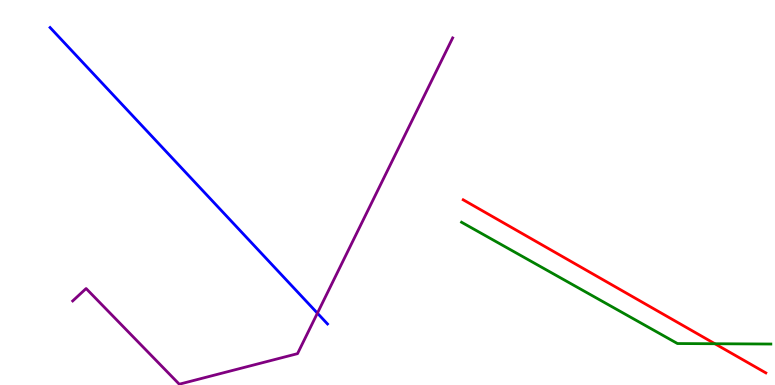[{'lines': ['blue', 'red'], 'intersections': []}, {'lines': ['green', 'red'], 'intersections': [{'x': 9.22, 'y': 1.07}]}, {'lines': ['purple', 'red'], 'intersections': []}, {'lines': ['blue', 'green'], 'intersections': []}, {'lines': ['blue', 'purple'], 'intersections': [{'x': 4.1, 'y': 1.87}]}, {'lines': ['green', 'purple'], 'intersections': []}]